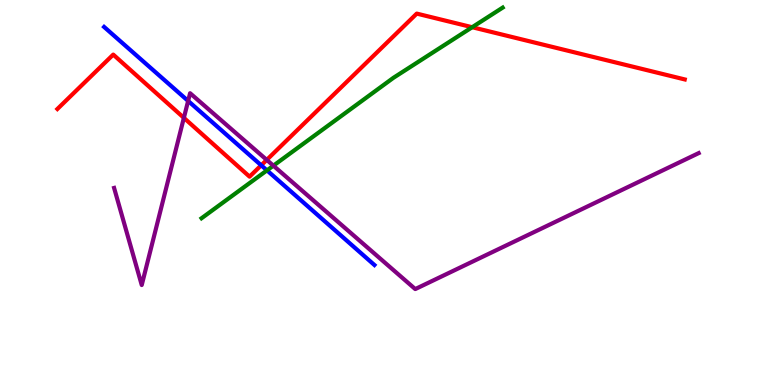[{'lines': ['blue', 'red'], 'intersections': [{'x': 3.37, 'y': 5.71}]}, {'lines': ['green', 'red'], 'intersections': [{'x': 6.09, 'y': 9.29}]}, {'lines': ['purple', 'red'], 'intersections': [{'x': 2.37, 'y': 6.94}, {'x': 3.44, 'y': 5.85}]}, {'lines': ['blue', 'green'], 'intersections': [{'x': 3.44, 'y': 5.57}]}, {'lines': ['blue', 'purple'], 'intersections': [{'x': 2.43, 'y': 7.38}]}, {'lines': ['green', 'purple'], 'intersections': [{'x': 3.53, 'y': 5.7}]}]